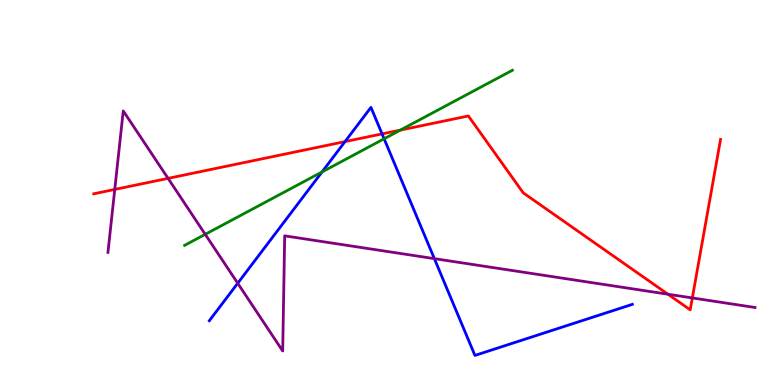[{'lines': ['blue', 'red'], 'intersections': [{'x': 4.45, 'y': 6.32}, {'x': 4.93, 'y': 6.52}]}, {'lines': ['green', 'red'], 'intersections': [{'x': 5.17, 'y': 6.62}]}, {'lines': ['purple', 'red'], 'intersections': [{'x': 1.48, 'y': 5.08}, {'x': 2.17, 'y': 5.37}, {'x': 8.62, 'y': 2.36}, {'x': 8.93, 'y': 2.26}]}, {'lines': ['blue', 'green'], 'intersections': [{'x': 4.16, 'y': 5.53}, {'x': 4.96, 'y': 6.4}]}, {'lines': ['blue', 'purple'], 'intersections': [{'x': 3.07, 'y': 2.64}, {'x': 5.6, 'y': 3.28}]}, {'lines': ['green', 'purple'], 'intersections': [{'x': 2.65, 'y': 3.91}]}]